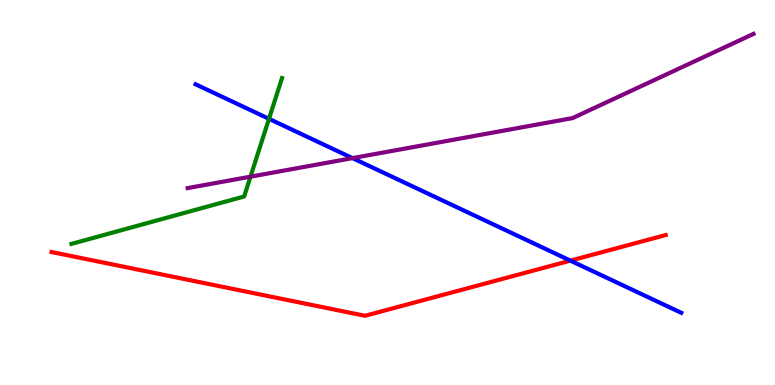[{'lines': ['blue', 'red'], 'intersections': [{'x': 7.36, 'y': 3.23}]}, {'lines': ['green', 'red'], 'intersections': []}, {'lines': ['purple', 'red'], 'intersections': []}, {'lines': ['blue', 'green'], 'intersections': [{'x': 3.47, 'y': 6.91}]}, {'lines': ['blue', 'purple'], 'intersections': [{'x': 4.55, 'y': 5.89}]}, {'lines': ['green', 'purple'], 'intersections': [{'x': 3.23, 'y': 5.41}]}]